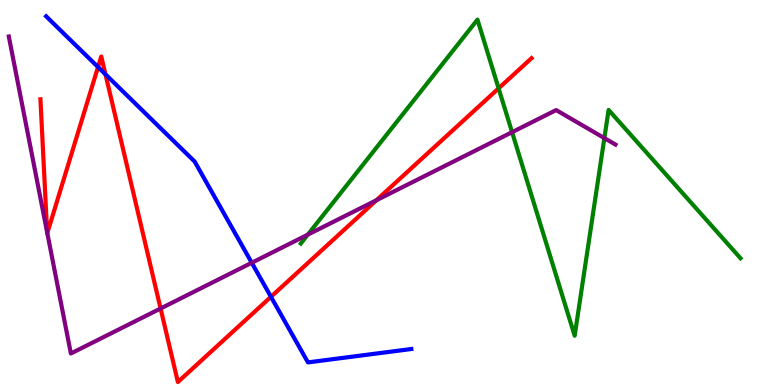[{'lines': ['blue', 'red'], 'intersections': [{'x': 1.26, 'y': 8.26}, {'x': 1.36, 'y': 8.07}, {'x': 3.5, 'y': 2.29}]}, {'lines': ['green', 'red'], 'intersections': [{'x': 6.43, 'y': 7.71}]}, {'lines': ['purple', 'red'], 'intersections': [{'x': 0.608, 'y': 3.97}, {'x': 0.61, 'y': 3.94}, {'x': 2.07, 'y': 1.99}, {'x': 4.86, 'y': 4.8}]}, {'lines': ['blue', 'green'], 'intersections': []}, {'lines': ['blue', 'purple'], 'intersections': [{'x': 3.25, 'y': 3.17}]}, {'lines': ['green', 'purple'], 'intersections': [{'x': 3.97, 'y': 3.91}, {'x': 6.61, 'y': 6.57}, {'x': 7.8, 'y': 6.41}]}]